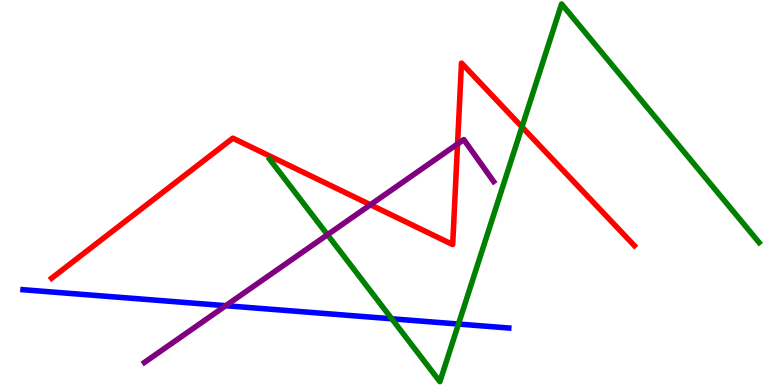[{'lines': ['blue', 'red'], 'intersections': []}, {'lines': ['green', 'red'], 'intersections': [{'x': 6.74, 'y': 6.7}]}, {'lines': ['purple', 'red'], 'intersections': [{'x': 4.78, 'y': 4.68}, {'x': 5.9, 'y': 6.26}]}, {'lines': ['blue', 'green'], 'intersections': [{'x': 5.06, 'y': 1.72}, {'x': 5.92, 'y': 1.58}]}, {'lines': ['blue', 'purple'], 'intersections': [{'x': 2.91, 'y': 2.06}]}, {'lines': ['green', 'purple'], 'intersections': [{'x': 4.23, 'y': 3.9}]}]